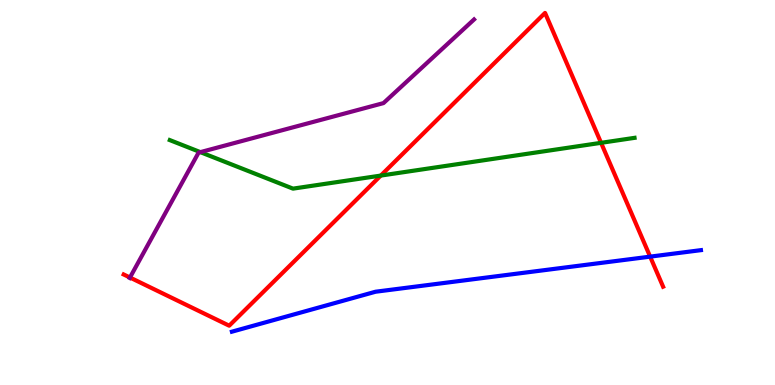[{'lines': ['blue', 'red'], 'intersections': [{'x': 8.39, 'y': 3.33}]}, {'lines': ['green', 'red'], 'intersections': [{'x': 4.91, 'y': 5.44}, {'x': 7.76, 'y': 6.29}]}, {'lines': ['purple', 'red'], 'intersections': [{'x': 1.68, 'y': 2.79}]}, {'lines': ['blue', 'green'], 'intersections': []}, {'lines': ['blue', 'purple'], 'intersections': []}, {'lines': ['green', 'purple'], 'intersections': [{'x': 2.59, 'y': 6.05}]}]